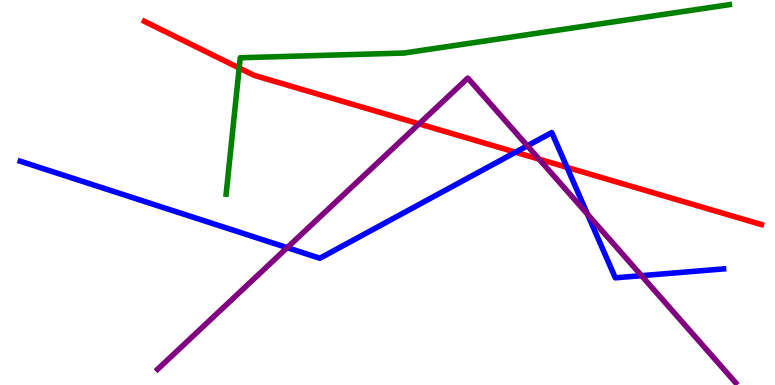[{'lines': ['blue', 'red'], 'intersections': [{'x': 6.65, 'y': 6.05}, {'x': 7.32, 'y': 5.65}]}, {'lines': ['green', 'red'], 'intersections': [{'x': 3.09, 'y': 8.23}]}, {'lines': ['purple', 'red'], 'intersections': [{'x': 5.41, 'y': 6.78}, {'x': 6.96, 'y': 5.87}]}, {'lines': ['blue', 'green'], 'intersections': []}, {'lines': ['blue', 'purple'], 'intersections': [{'x': 3.71, 'y': 3.57}, {'x': 6.8, 'y': 6.21}, {'x': 7.58, 'y': 4.44}, {'x': 8.28, 'y': 2.84}]}, {'lines': ['green', 'purple'], 'intersections': []}]